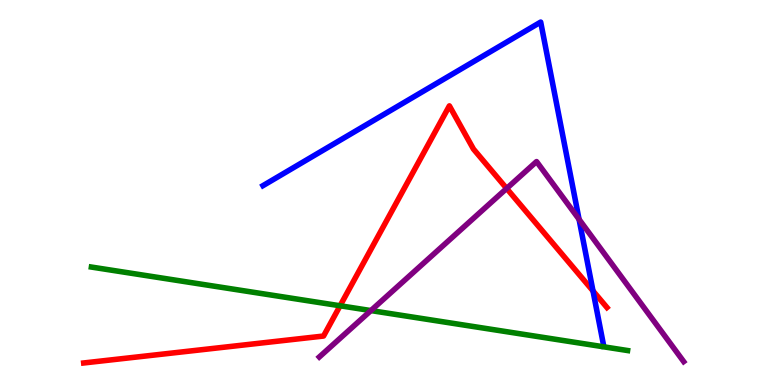[{'lines': ['blue', 'red'], 'intersections': [{'x': 7.65, 'y': 2.44}]}, {'lines': ['green', 'red'], 'intersections': [{'x': 4.39, 'y': 2.06}]}, {'lines': ['purple', 'red'], 'intersections': [{'x': 6.54, 'y': 5.1}]}, {'lines': ['blue', 'green'], 'intersections': []}, {'lines': ['blue', 'purple'], 'intersections': [{'x': 7.47, 'y': 4.3}]}, {'lines': ['green', 'purple'], 'intersections': [{'x': 4.79, 'y': 1.93}]}]